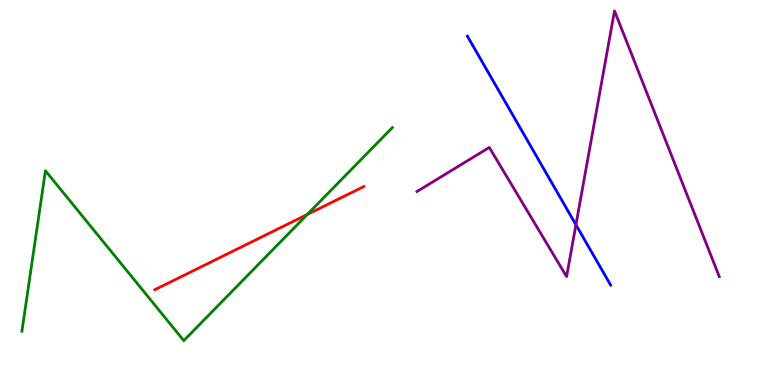[{'lines': ['blue', 'red'], 'intersections': []}, {'lines': ['green', 'red'], 'intersections': [{'x': 3.97, 'y': 4.43}]}, {'lines': ['purple', 'red'], 'intersections': []}, {'lines': ['blue', 'green'], 'intersections': []}, {'lines': ['blue', 'purple'], 'intersections': [{'x': 7.43, 'y': 4.16}]}, {'lines': ['green', 'purple'], 'intersections': []}]